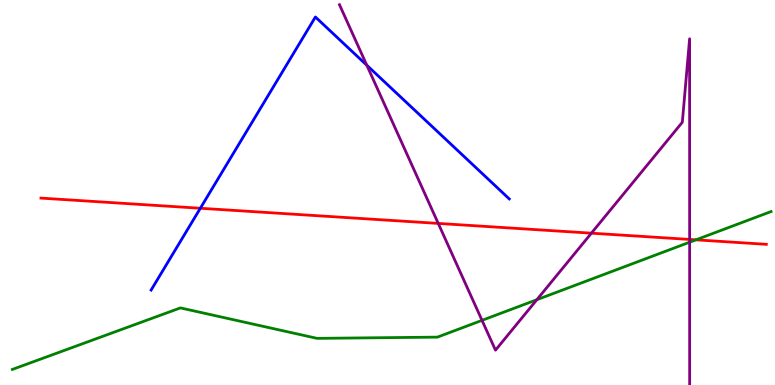[{'lines': ['blue', 'red'], 'intersections': [{'x': 2.59, 'y': 4.59}]}, {'lines': ['green', 'red'], 'intersections': [{'x': 8.98, 'y': 3.77}]}, {'lines': ['purple', 'red'], 'intersections': [{'x': 5.65, 'y': 4.2}, {'x': 7.63, 'y': 3.94}, {'x': 8.9, 'y': 3.78}]}, {'lines': ['blue', 'green'], 'intersections': []}, {'lines': ['blue', 'purple'], 'intersections': [{'x': 4.73, 'y': 8.31}]}, {'lines': ['green', 'purple'], 'intersections': [{'x': 6.22, 'y': 1.68}, {'x': 6.93, 'y': 2.22}, {'x': 8.9, 'y': 3.71}]}]